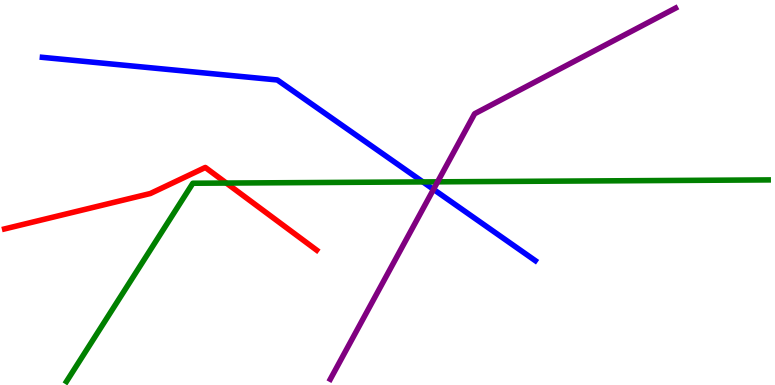[{'lines': ['blue', 'red'], 'intersections': []}, {'lines': ['green', 'red'], 'intersections': [{'x': 2.92, 'y': 5.25}]}, {'lines': ['purple', 'red'], 'intersections': []}, {'lines': ['blue', 'green'], 'intersections': [{'x': 5.46, 'y': 5.28}]}, {'lines': ['blue', 'purple'], 'intersections': [{'x': 5.59, 'y': 5.08}]}, {'lines': ['green', 'purple'], 'intersections': [{'x': 5.65, 'y': 5.28}]}]